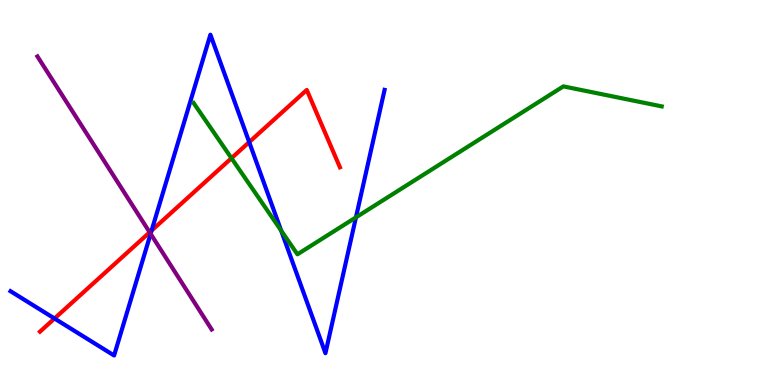[{'lines': ['blue', 'red'], 'intersections': [{'x': 0.703, 'y': 1.73}, {'x': 1.96, 'y': 4.01}, {'x': 3.22, 'y': 6.31}]}, {'lines': ['green', 'red'], 'intersections': [{'x': 2.99, 'y': 5.89}]}, {'lines': ['purple', 'red'], 'intersections': [{'x': 1.93, 'y': 3.97}]}, {'lines': ['blue', 'green'], 'intersections': [{'x': 3.63, 'y': 4.01}, {'x': 4.59, 'y': 4.35}]}, {'lines': ['blue', 'purple'], 'intersections': [{'x': 1.94, 'y': 3.93}]}, {'lines': ['green', 'purple'], 'intersections': []}]